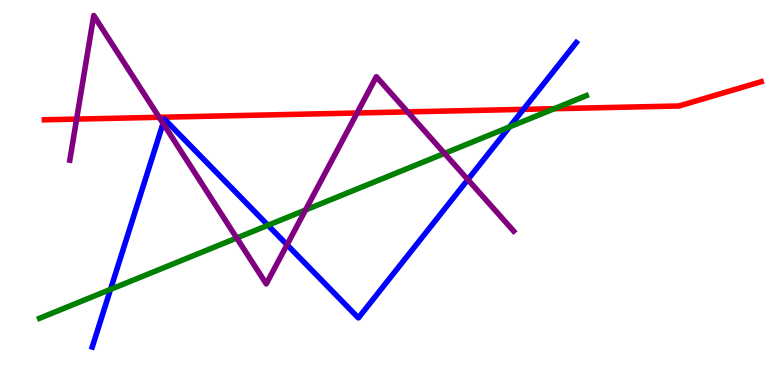[{'lines': ['blue', 'red'], 'intersections': [{'x': 6.75, 'y': 7.16}]}, {'lines': ['green', 'red'], 'intersections': [{'x': 7.15, 'y': 7.18}]}, {'lines': ['purple', 'red'], 'intersections': [{'x': 0.989, 'y': 6.91}, {'x': 2.05, 'y': 6.95}, {'x': 4.61, 'y': 7.07}, {'x': 5.26, 'y': 7.09}]}, {'lines': ['blue', 'green'], 'intersections': [{'x': 1.43, 'y': 2.48}, {'x': 3.46, 'y': 4.15}, {'x': 6.57, 'y': 6.7}]}, {'lines': ['blue', 'purple'], 'intersections': [{'x': 2.1, 'y': 6.8}, {'x': 3.7, 'y': 3.64}, {'x': 6.04, 'y': 5.33}]}, {'lines': ['green', 'purple'], 'intersections': [{'x': 3.05, 'y': 3.82}, {'x': 3.94, 'y': 4.55}, {'x': 5.74, 'y': 6.02}]}]